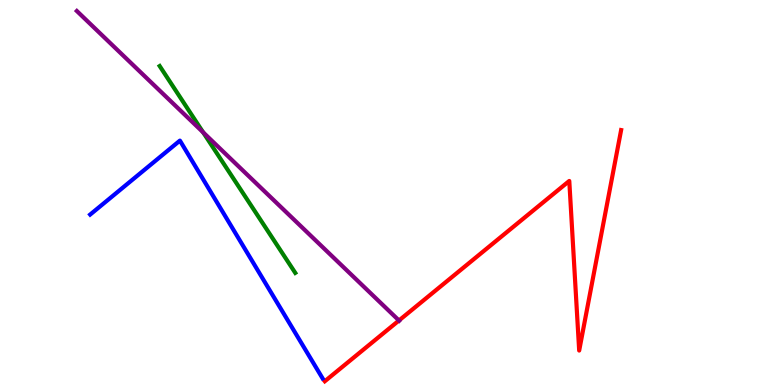[{'lines': ['blue', 'red'], 'intersections': []}, {'lines': ['green', 'red'], 'intersections': []}, {'lines': ['purple', 'red'], 'intersections': [{'x': 5.15, 'y': 1.68}]}, {'lines': ['blue', 'green'], 'intersections': []}, {'lines': ['blue', 'purple'], 'intersections': []}, {'lines': ['green', 'purple'], 'intersections': [{'x': 2.62, 'y': 6.56}]}]